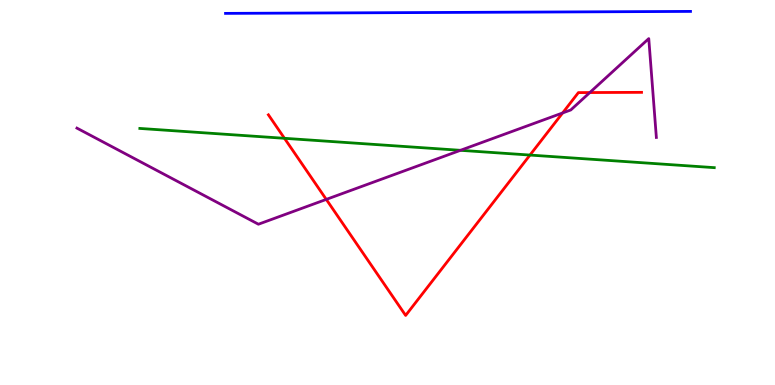[{'lines': ['blue', 'red'], 'intersections': []}, {'lines': ['green', 'red'], 'intersections': [{'x': 3.67, 'y': 6.41}, {'x': 6.84, 'y': 5.97}]}, {'lines': ['purple', 'red'], 'intersections': [{'x': 4.21, 'y': 4.82}, {'x': 7.26, 'y': 7.07}, {'x': 7.61, 'y': 7.6}]}, {'lines': ['blue', 'green'], 'intersections': []}, {'lines': ['blue', 'purple'], 'intersections': []}, {'lines': ['green', 'purple'], 'intersections': [{'x': 5.94, 'y': 6.1}]}]